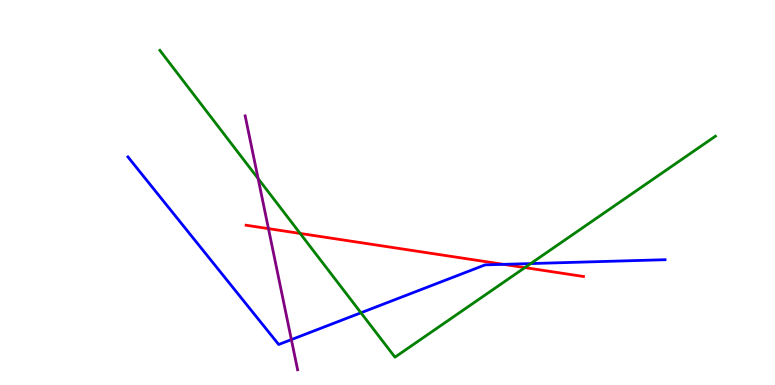[{'lines': ['blue', 'red'], 'intersections': [{'x': 6.5, 'y': 3.13}]}, {'lines': ['green', 'red'], 'intersections': [{'x': 3.87, 'y': 3.94}, {'x': 6.77, 'y': 3.05}]}, {'lines': ['purple', 'red'], 'intersections': [{'x': 3.46, 'y': 4.06}]}, {'lines': ['blue', 'green'], 'intersections': [{'x': 4.66, 'y': 1.88}, {'x': 6.85, 'y': 3.15}]}, {'lines': ['blue', 'purple'], 'intersections': [{'x': 3.76, 'y': 1.18}]}, {'lines': ['green', 'purple'], 'intersections': [{'x': 3.33, 'y': 5.36}]}]